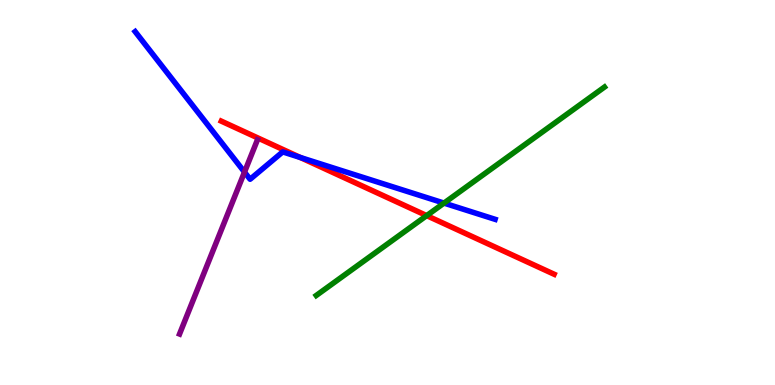[{'lines': ['blue', 'red'], 'intersections': [{'x': 3.87, 'y': 5.91}]}, {'lines': ['green', 'red'], 'intersections': [{'x': 5.51, 'y': 4.4}]}, {'lines': ['purple', 'red'], 'intersections': []}, {'lines': ['blue', 'green'], 'intersections': [{'x': 5.73, 'y': 4.72}]}, {'lines': ['blue', 'purple'], 'intersections': [{'x': 3.15, 'y': 5.53}]}, {'lines': ['green', 'purple'], 'intersections': []}]